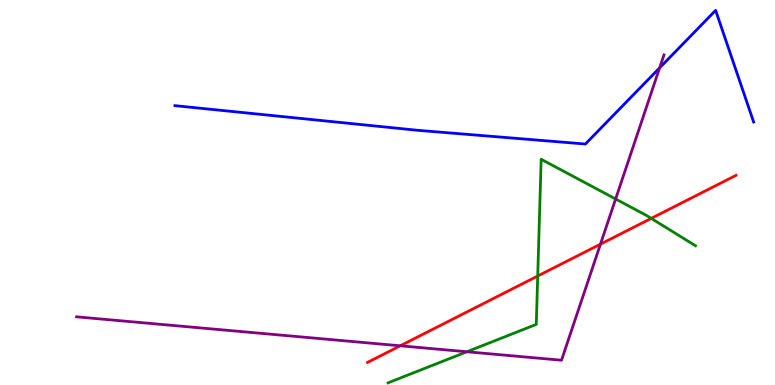[{'lines': ['blue', 'red'], 'intersections': []}, {'lines': ['green', 'red'], 'intersections': [{'x': 6.94, 'y': 2.83}, {'x': 8.4, 'y': 4.33}]}, {'lines': ['purple', 'red'], 'intersections': [{'x': 5.16, 'y': 1.02}, {'x': 7.75, 'y': 3.66}]}, {'lines': ['blue', 'green'], 'intersections': []}, {'lines': ['blue', 'purple'], 'intersections': [{'x': 8.51, 'y': 8.24}]}, {'lines': ['green', 'purple'], 'intersections': [{'x': 6.02, 'y': 0.863}, {'x': 7.94, 'y': 4.83}]}]